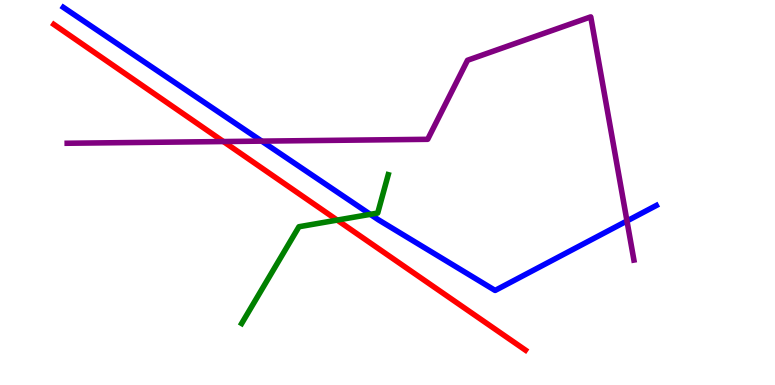[{'lines': ['blue', 'red'], 'intersections': []}, {'lines': ['green', 'red'], 'intersections': [{'x': 4.35, 'y': 4.28}]}, {'lines': ['purple', 'red'], 'intersections': [{'x': 2.88, 'y': 6.32}]}, {'lines': ['blue', 'green'], 'intersections': [{'x': 4.78, 'y': 4.43}]}, {'lines': ['blue', 'purple'], 'intersections': [{'x': 3.38, 'y': 6.33}, {'x': 8.09, 'y': 4.26}]}, {'lines': ['green', 'purple'], 'intersections': []}]